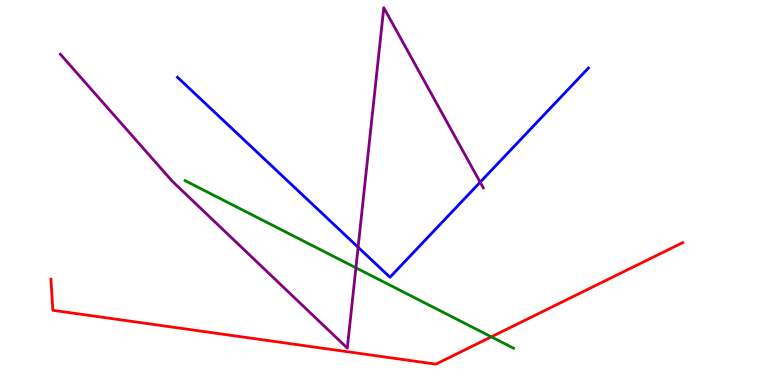[{'lines': ['blue', 'red'], 'intersections': []}, {'lines': ['green', 'red'], 'intersections': [{'x': 6.34, 'y': 1.25}]}, {'lines': ['purple', 'red'], 'intersections': []}, {'lines': ['blue', 'green'], 'intersections': []}, {'lines': ['blue', 'purple'], 'intersections': [{'x': 4.62, 'y': 3.58}, {'x': 6.2, 'y': 5.27}]}, {'lines': ['green', 'purple'], 'intersections': [{'x': 4.59, 'y': 3.04}]}]